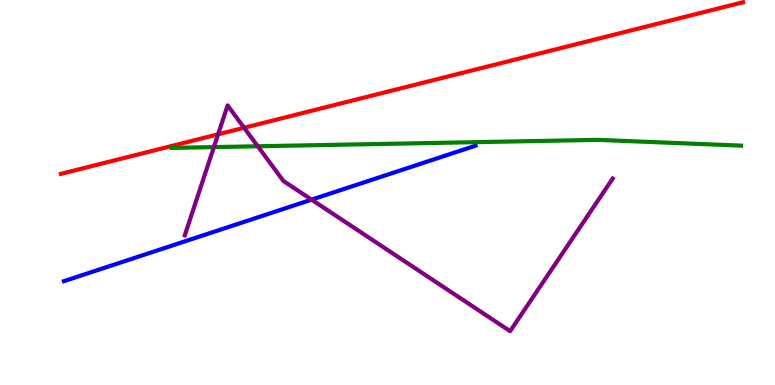[{'lines': ['blue', 'red'], 'intersections': []}, {'lines': ['green', 'red'], 'intersections': []}, {'lines': ['purple', 'red'], 'intersections': [{'x': 2.81, 'y': 6.51}, {'x': 3.15, 'y': 6.68}]}, {'lines': ['blue', 'green'], 'intersections': []}, {'lines': ['blue', 'purple'], 'intersections': [{'x': 4.02, 'y': 4.81}]}, {'lines': ['green', 'purple'], 'intersections': [{'x': 2.76, 'y': 6.18}, {'x': 3.33, 'y': 6.2}]}]